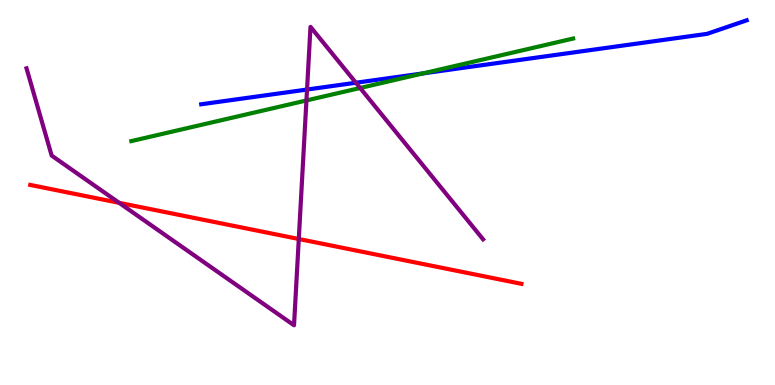[{'lines': ['blue', 'red'], 'intersections': []}, {'lines': ['green', 'red'], 'intersections': []}, {'lines': ['purple', 'red'], 'intersections': [{'x': 1.54, 'y': 4.73}, {'x': 3.86, 'y': 3.79}]}, {'lines': ['blue', 'green'], 'intersections': [{'x': 5.46, 'y': 8.09}]}, {'lines': ['blue', 'purple'], 'intersections': [{'x': 3.96, 'y': 7.67}, {'x': 4.59, 'y': 7.85}]}, {'lines': ['green', 'purple'], 'intersections': [{'x': 3.95, 'y': 7.39}, {'x': 4.65, 'y': 7.71}]}]